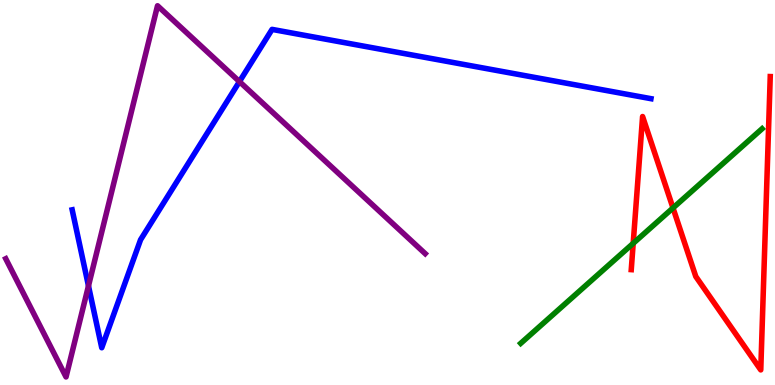[{'lines': ['blue', 'red'], 'intersections': []}, {'lines': ['green', 'red'], 'intersections': [{'x': 8.17, 'y': 3.68}, {'x': 8.68, 'y': 4.6}]}, {'lines': ['purple', 'red'], 'intersections': []}, {'lines': ['blue', 'green'], 'intersections': []}, {'lines': ['blue', 'purple'], 'intersections': [{'x': 1.14, 'y': 2.57}, {'x': 3.09, 'y': 7.88}]}, {'lines': ['green', 'purple'], 'intersections': []}]